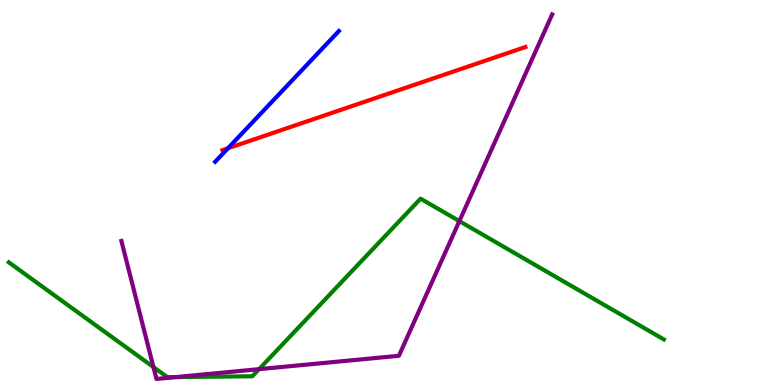[{'lines': ['blue', 'red'], 'intersections': [{'x': 2.94, 'y': 6.15}]}, {'lines': ['green', 'red'], 'intersections': []}, {'lines': ['purple', 'red'], 'intersections': []}, {'lines': ['blue', 'green'], 'intersections': []}, {'lines': ['blue', 'purple'], 'intersections': []}, {'lines': ['green', 'purple'], 'intersections': [{'x': 1.98, 'y': 0.465}, {'x': 2.27, 'y': 0.206}, {'x': 3.34, 'y': 0.412}, {'x': 5.93, 'y': 4.26}]}]